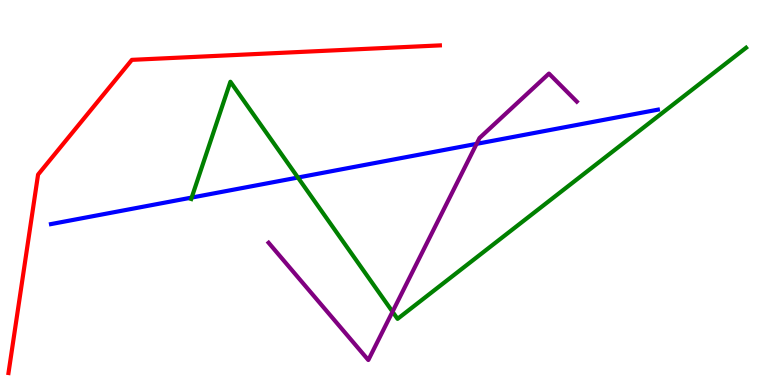[{'lines': ['blue', 'red'], 'intersections': []}, {'lines': ['green', 'red'], 'intersections': []}, {'lines': ['purple', 'red'], 'intersections': []}, {'lines': ['blue', 'green'], 'intersections': [{'x': 2.47, 'y': 4.87}, {'x': 3.84, 'y': 5.39}]}, {'lines': ['blue', 'purple'], 'intersections': [{'x': 6.15, 'y': 6.26}]}, {'lines': ['green', 'purple'], 'intersections': [{'x': 5.06, 'y': 1.9}]}]